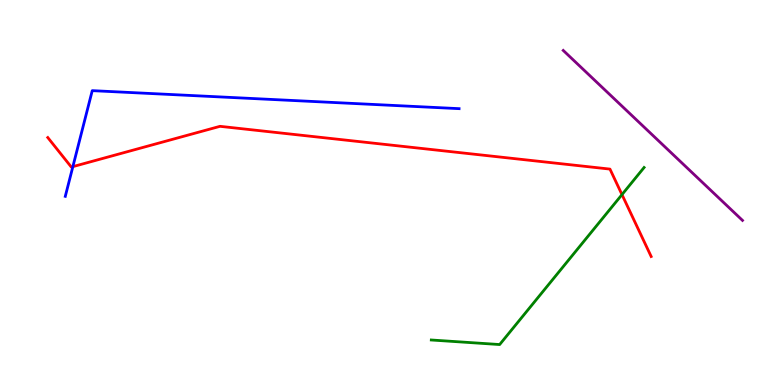[{'lines': ['blue', 'red'], 'intersections': [{'x': 0.94, 'y': 5.67}]}, {'lines': ['green', 'red'], 'intersections': [{'x': 8.03, 'y': 4.95}]}, {'lines': ['purple', 'red'], 'intersections': []}, {'lines': ['blue', 'green'], 'intersections': []}, {'lines': ['blue', 'purple'], 'intersections': []}, {'lines': ['green', 'purple'], 'intersections': []}]